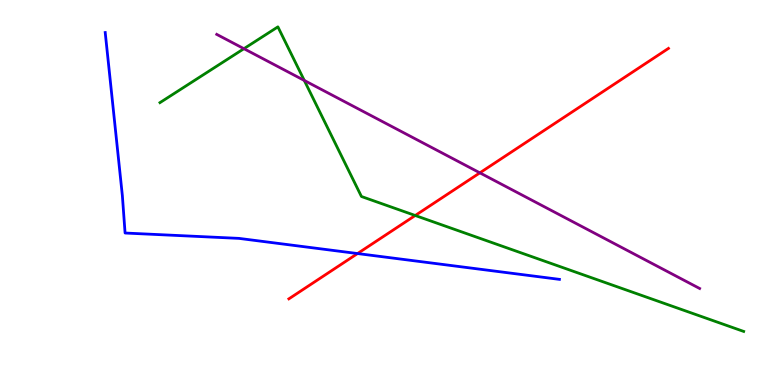[{'lines': ['blue', 'red'], 'intersections': [{'x': 4.61, 'y': 3.41}]}, {'lines': ['green', 'red'], 'intersections': [{'x': 5.36, 'y': 4.4}]}, {'lines': ['purple', 'red'], 'intersections': [{'x': 6.19, 'y': 5.51}]}, {'lines': ['blue', 'green'], 'intersections': []}, {'lines': ['blue', 'purple'], 'intersections': []}, {'lines': ['green', 'purple'], 'intersections': [{'x': 3.15, 'y': 8.74}, {'x': 3.93, 'y': 7.91}]}]